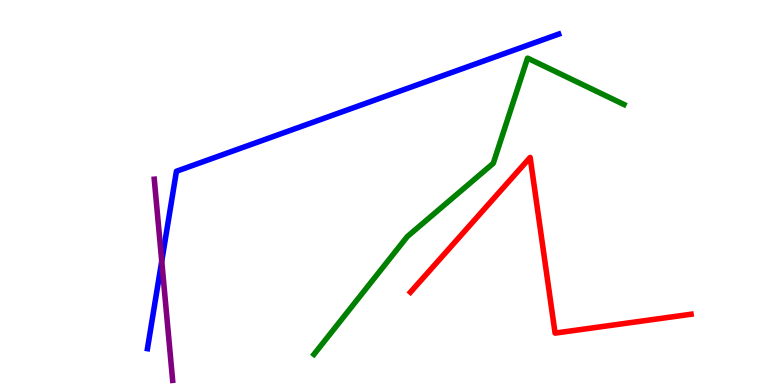[{'lines': ['blue', 'red'], 'intersections': []}, {'lines': ['green', 'red'], 'intersections': []}, {'lines': ['purple', 'red'], 'intersections': []}, {'lines': ['blue', 'green'], 'intersections': []}, {'lines': ['blue', 'purple'], 'intersections': [{'x': 2.09, 'y': 3.22}]}, {'lines': ['green', 'purple'], 'intersections': []}]